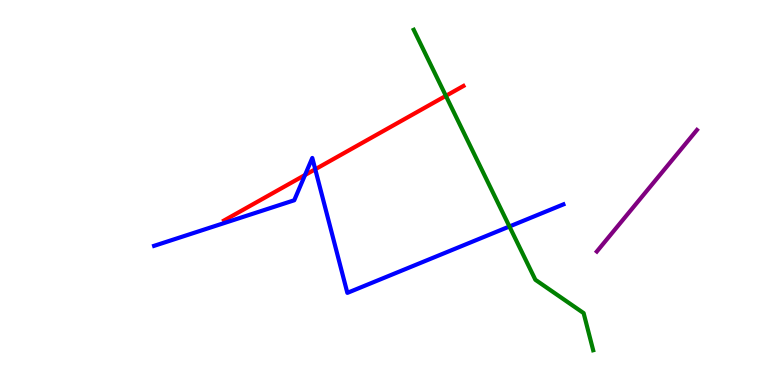[{'lines': ['blue', 'red'], 'intersections': [{'x': 3.94, 'y': 5.45}, {'x': 4.07, 'y': 5.6}]}, {'lines': ['green', 'red'], 'intersections': [{'x': 5.75, 'y': 7.51}]}, {'lines': ['purple', 'red'], 'intersections': []}, {'lines': ['blue', 'green'], 'intersections': [{'x': 6.57, 'y': 4.12}]}, {'lines': ['blue', 'purple'], 'intersections': []}, {'lines': ['green', 'purple'], 'intersections': []}]